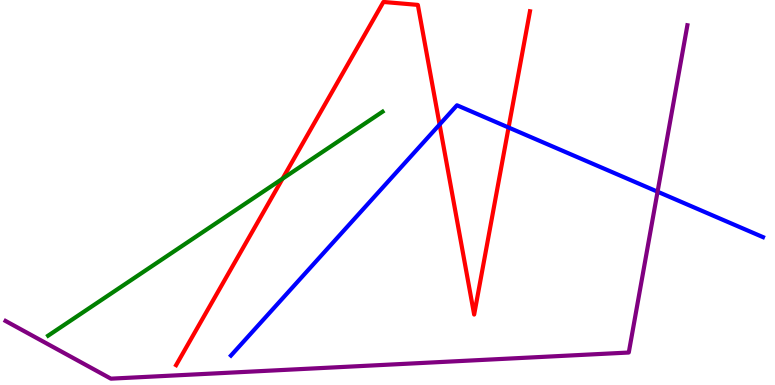[{'lines': ['blue', 'red'], 'intersections': [{'x': 5.67, 'y': 6.77}, {'x': 6.56, 'y': 6.69}]}, {'lines': ['green', 'red'], 'intersections': [{'x': 3.65, 'y': 5.36}]}, {'lines': ['purple', 'red'], 'intersections': []}, {'lines': ['blue', 'green'], 'intersections': []}, {'lines': ['blue', 'purple'], 'intersections': [{'x': 8.48, 'y': 5.02}]}, {'lines': ['green', 'purple'], 'intersections': []}]